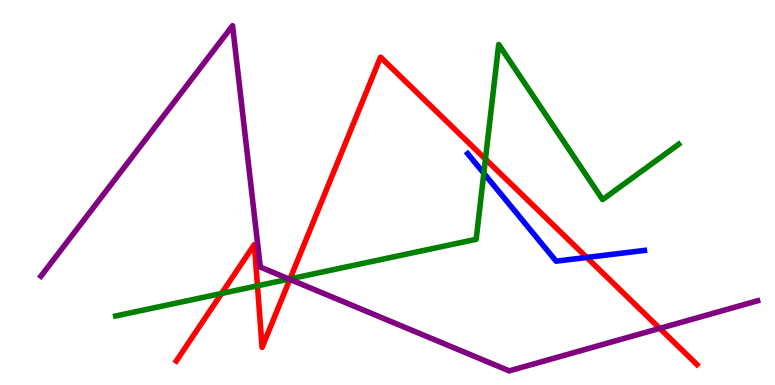[{'lines': ['blue', 'red'], 'intersections': [{'x': 7.57, 'y': 3.31}]}, {'lines': ['green', 'red'], 'intersections': [{'x': 2.86, 'y': 2.38}, {'x': 3.32, 'y': 2.58}, {'x': 3.74, 'y': 2.76}, {'x': 6.26, 'y': 5.87}]}, {'lines': ['purple', 'red'], 'intersections': [{'x': 3.74, 'y': 2.74}, {'x': 8.51, 'y': 1.47}]}, {'lines': ['blue', 'green'], 'intersections': [{'x': 6.24, 'y': 5.5}]}, {'lines': ['blue', 'purple'], 'intersections': []}, {'lines': ['green', 'purple'], 'intersections': [{'x': 3.73, 'y': 2.75}]}]